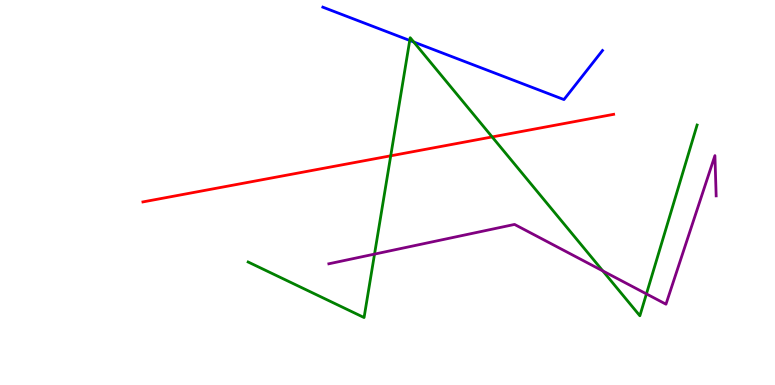[{'lines': ['blue', 'red'], 'intersections': []}, {'lines': ['green', 'red'], 'intersections': [{'x': 5.04, 'y': 5.95}, {'x': 6.35, 'y': 6.44}]}, {'lines': ['purple', 'red'], 'intersections': []}, {'lines': ['blue', 'green'], 'intersections': [{'x': 5.29, 'y': 8.95}, {'x': 5.34, 'y': 8.91}]}, {'lines': ['blue', 'purple'], 'intersections': []}, {'lines': ['green', 'purple'], 'intersections': [{'x': 4.83, 'y': 3.4}, {'x': 7.78, 'y': 2.96}, {'x': 8.34, 'y': 2.37}]}]